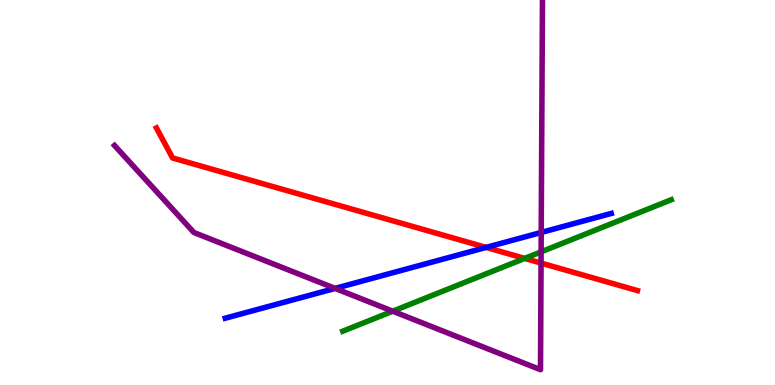[{'lines': ['blue', 'red'], 'intersections': [{'x': 6.27, 'y': 3.57}]}, {'lines': ['green', 'red'], 'intersections': [{'x': 6.77, 'y': 3.29}]}, {'lines': ['purple', 'red'], 'intersections': [{'x': 6.98, 'y': 3.17}]}, {'lines': ['blue', 'green'], 'intersections': []}, {'lines': ['blue', 'purple'], 'intersections': [{'x': 4.32, 'y': 2.51}, {'x': 6.98, 'y': 3.96}]}, {'lines': ['green', 'purple'], 'intersections': [{'x': 5.07, 'y': 1.92}, {'x': 6.98, 'y': 3.46}]}]